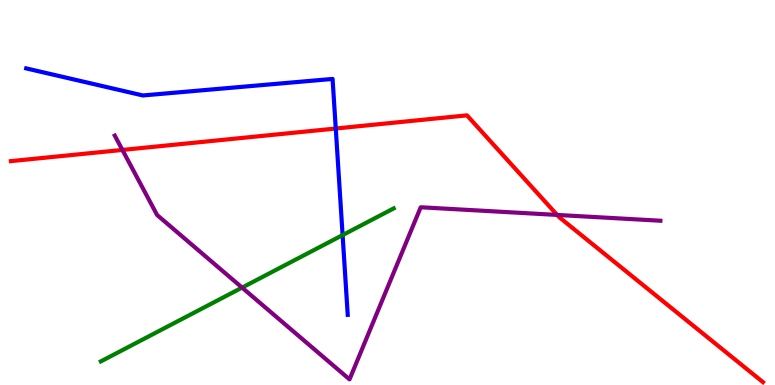[{'lines': ['blue', 'red'], 'intersections': [{'x': 4.33, 'y': 6.66}]}, {'lines': ['green', 'red'], 'intersections': []}, {'lines': ['purple', 'red'], 'intersections': [{'x': 1.58, 'y': 6.11}, {'x': 7.19, 'y': 4.42}]}, {'lines': ['blue', 'green'], 'intersections': [{'x': 4.42, 'y': 3.89}]}, {'lines': ['blue', 'purple'], 'intersections': []}, {'lines': ['green', 'purple'], 'intersections': [{'x': 3.12, 'y': 2.53}]}]